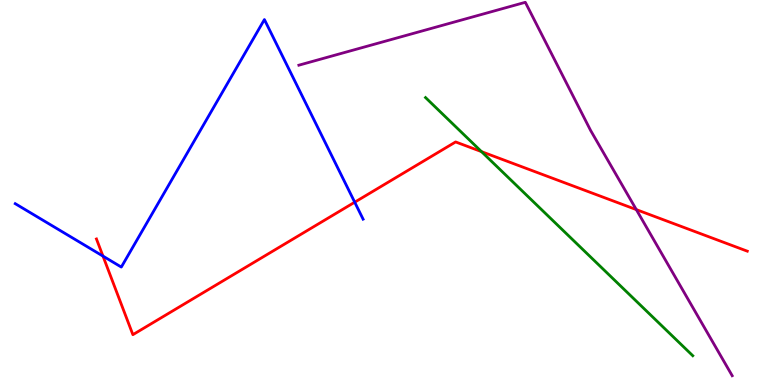[{'lines': ['blue', 'red'], 'intersections': [{'x': 1.33, 'y': 3.35}, {'x': 4.58, 'y': 4.75}]}, {'lines': ['green', 'red'], 'intersections': [{'x': 6.21, 'y': 6.06}]}, {'lines': ['purple', 'red'], 'intersections': [{'x': 8.21, 'y': 4.56}]}, {'lines': ['blue', 'green'], 'intersections': []}, {'lines': ['blue', 'purple'], 'intersections': []}, {'lines': ['green', 'purple'], 'intersections': []}]